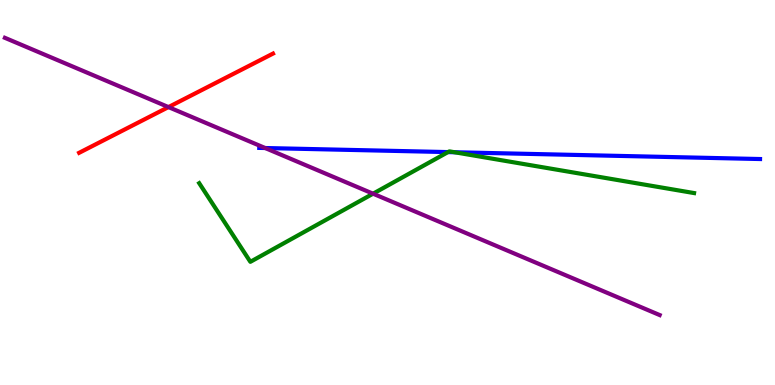[{'lines': ['blue', 'red'], 'intersections': []}, {'lines': ['green', 'red'], 'intersections': []}, {'lines': ['purple', 'red'], 'intersections': [{'x': 2.17, 'y': 7.22}]}, {'lines': ['blue', 'green'], 'intersections': [{'x': 5.78, 'y': 6.05}, {'x': 5.87, 'y': 6.05}]}, {'lines': ['blue', 'purple'], 'intersections': [{'x': 3.42, 'y': 6.16}]}, {'lines': ['green', 'purple'], 'intersections': [{'x': 4.81, 'y': 4.97}]}]